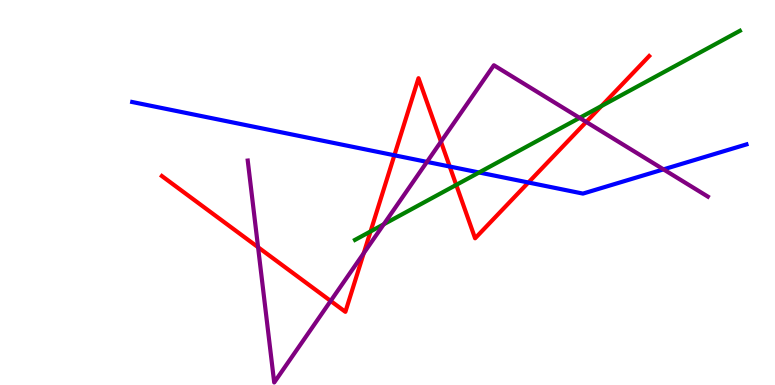[{'lines': ['blue', 'red'], 'intersections': [{'x': 5.09, 'y': 5.97}, {'x': 5.8, 'y': 5.67}, {'x': 6.82, 'y': 5.26}]}, {'lines': ['green', 'red'], 'intersections': [{'x': 4.78, 'y': 3.99}, {'x': 5.89, 'y': 5.2}, {'x': 7.76, 'y': 7.25}]}, {'lines': ['purple', 'red'], 'intersections': [{'x': 3.33, 'y': 3.58}, {'x': 4.27, 'y': 2.18}, {'x': 4.69, 'y': 3.42}, {'x': 5.69, 'y': 6.32}, {'x': 7.56, 'y': 6.83}]}, {'lines': ['blue', 'green'], 'intersections': [{'x': 6.18, 'y': 5.52}]}, {'lines': ['blue', 'purple'], 'intersections': [{'x': 5.51, 'y': 5.79}, {'x': 8.56, 'y': 5.6}]}, {'lines': ['green', 'purple'], 'intersections': [{'x': 4.95, 'y': 4.17}, {'x': 7.48, 'y': 6.94}]}]